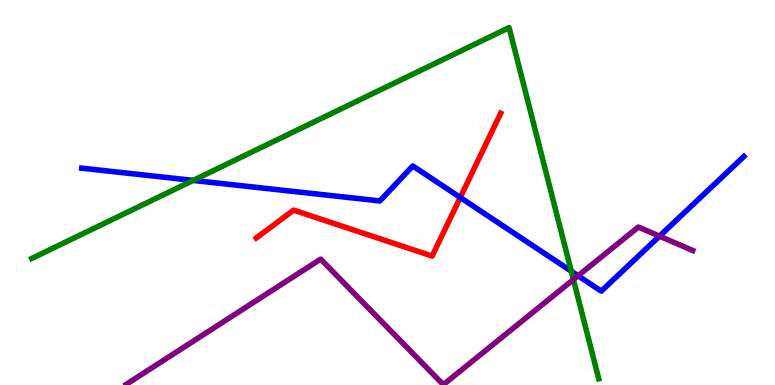[{'lines': ['blue', 'red'], 'intersections': [{'x': 5.94, 'y': 4.87}]}, {'lines': ['green', 'red'], 'intersections': []}, {'lines': ['purple', 'red'], 'intersections': []}, {'lines': ['blue', 'green'], 'intersections': [{'x': 2.49, 'y': 5.31}, {'x': 7.37, 'y': 2.96}]}, {'lines': ['blue', 'purple'], 'intersections': [{'x': 7.46, 'y': 2.84}, {'x': 8.51, 'y': 3.87}]}, {'lines': ['green', 'purple'], 'intersections': [{'x': 7.4, 'y': 2.74}]}]